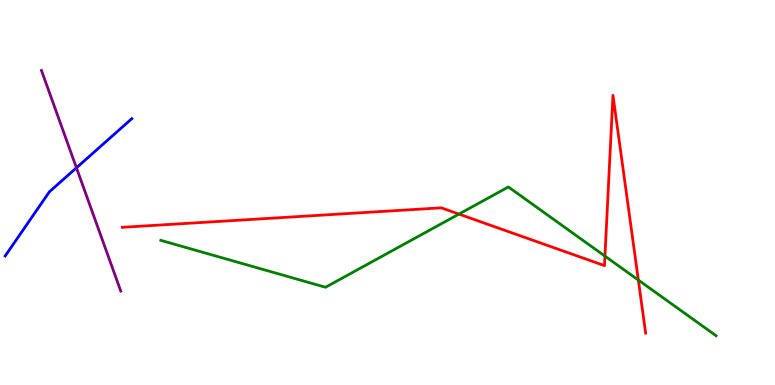[{'lines': ['blue', 'red'], 'intersections': []}, {'lines': ['green', 'red'], 'intersections': [{'x': 5.92, 'y': 4.44}, {'x': 7.81, 'y': 3.35}, {'x': 8.24, 'y': 2.73}]}, {'lines': ['purple', 'red'], 'intersections': []}, {'lines': ['blue', 'green'], 'intersections': []}, {'lines': ['blue', 'purple'], 'intersections': [{'x': 0.986, 'y': 5.64}]}, {'lines': ['green', 'purple'], 'intersections': []}]